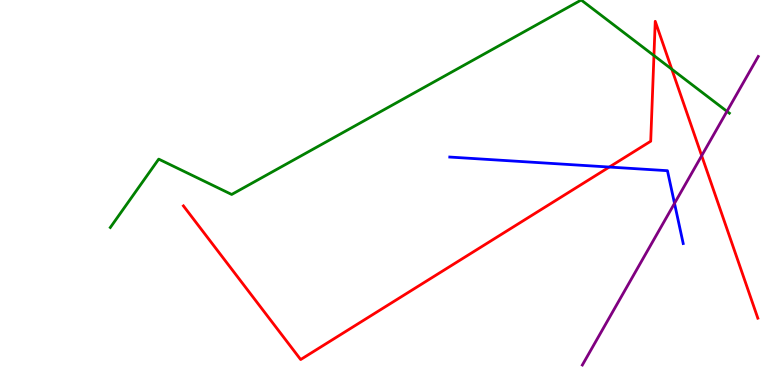[{'lines': ['blue', 'red'], 'intersections': [{'x': 7.86, 'y': 5.66}]}, {'lines': ['green', 'red'], 'intersections': [{'x': 8.44, 'y': 8.56}, {'x': 8.67, 'y': 8.2}]}, {'lines': ['purple', 'red'], 'intersections': [{'x': 9.05, 'y': 5.96}]}, {'lines': ['blue', 'green'], 'intersections': []}, {'lines': ['blue', 'purple'], 'intersections': [{'x': 8.7, 'y': 4.72}]}, {'lines': ['green', 'purple'], 'intersections': [{'x': 9.38, 'y': 7.11}]}]